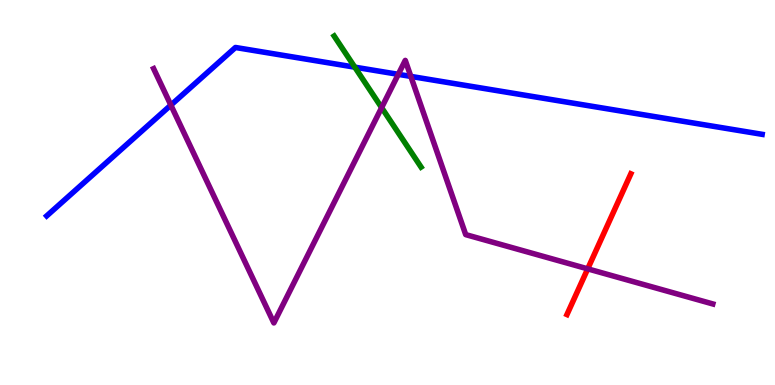[{'lines': ['blue', 'red'], 'intersections': []}, {'lines': ['green', 'red'], 'intersections': []}, {'lines': ['purple', 'red'], 'intersections': [{'x': 7.58, 'y': 3.02}]}, {'lines': ['blue', 'green'], 'intersections': [{'x': 4.58, 'y': 8.26}]}, {'lines': ['blue', 'purple'], 'intersections': [{'x': 2.2, 'y': 7.27}, {'x': 5.14, 'y': 8.07}, {'x': 5.3, 'y': 8.02}]}, {'lines': ['green', 'purple'], 'intersections': [{'x': 4.92, 'y': 7.2}]}]